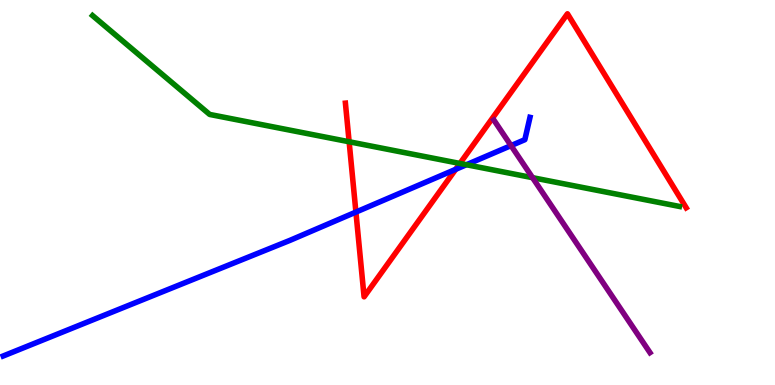[{'lines': ['blue', 'red'], 'intersections': [{'x': 4.59, 'y': 4.49}, {'x': 5.88, 'y': 5.6}]}, {'lines': ['green', 'red'], 'intersections': [{'x': 4.5, 'y': 6.32}, {'x': 5.93, 'y': 5.75}]}, {'lines': ['purple', 'red'], 'intersections': []}, {'lines': ['blue', 'green'], 'intersections': [{'x': 6.02, 'y': 5.72}]}, {'lines': ['blue', 'purple'], 'intersections': [{'x': 6.59, 'y': 6.22}]}, {'lines': ['green', 'purple'], 'intersections': [{'x': 6.87, 'y': 5.39}]}]